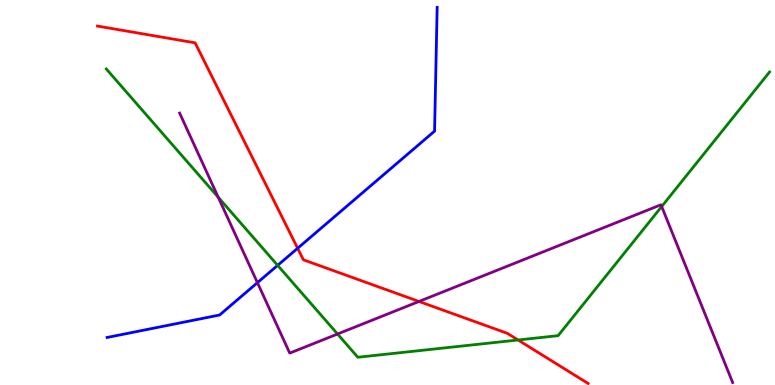[{'lines': ['blue', 'red'], 'intersections': [{'x': 3.84, 'y': 3.55}]}, {'lines': ['green', 'red'], 'intersections': [{'x': 6.68, 'y': 1.17}]}, {'lines': ['purple', 'red'], 'intersections': [{'x': 5.41, 'y': 2.17}]}, {'lines': ['blue', 'green'], 'intersections': [{'x': 3.58, 'y': 3.11}]}, {'lines': ['blue', 'purple'], 'intersections': [{'x': 3.32, 'y': 2.66}]}, {'lines': ['green', 'purple'], 'intersections': [{'x': 2.82, 'y': 4.88}, {'x': 4.36, 'y': 1.32}, {'x': 8.54, 'y': 4.64}]}]